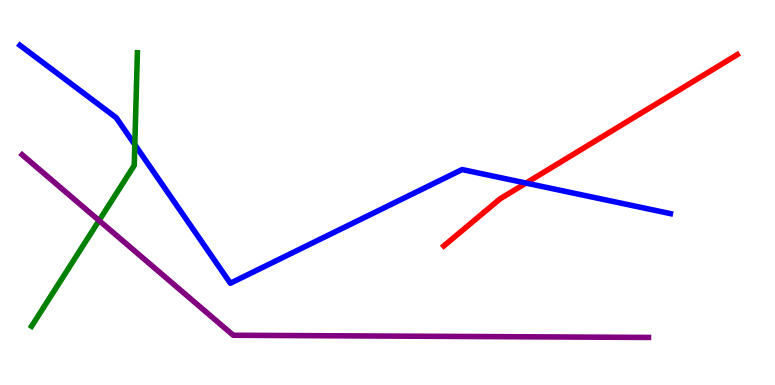[{'lines': ['blue', 'red'], 'intersections': [{'x': 6.79, 'y': 5.24}]}, {'lines': ['green', 'red'], 'intersections': []}, {'lines': ['purple', 'red'], 'intersections': []}, {'lines': ['blue', 'green'], 'intersections': [{'x': 1.74, 'y': 6.24}]}, {'lines': ['blue', 'purple'], 'intersections': []}, {'lines': ['green', 'purple'], 'intersections': [{'x': 1.28, 'y': 4.27}]}]